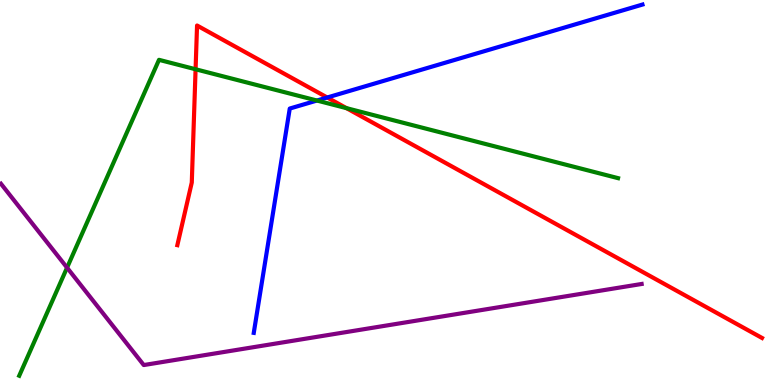[{'lines': ['blue', 'red'], 'intersections': [{'x': 4.22, 'y': 7.47}]}, {'lines': ['green', 'red'], 'intersections': [{'x': 2.52, 'y': 8.2}, {'x': 4.47, 'y': 7.19}]}, {'lines': ['purple', 'red'], 'intersections': []}, {'lines': ['blue', 'green'], 'intersections': [{'x': 4.09, 'y': 7.39}]}, {'lines': ['blue', 'purple'], 'intersections': []}, {'lines': ['green', 'purple'], 'intersections': [{'x': 0.865, 'y': 3.05}]}]